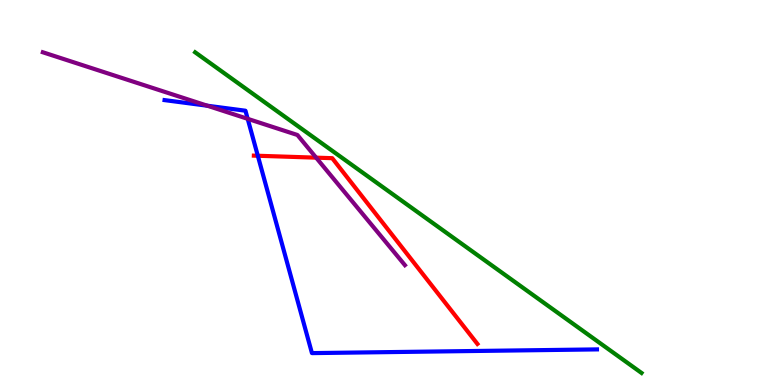[{'lines': ['blue', 'red'], 'intersections': [{'x': 3.33, 'y': 5.95}]}, {'lines': ['green', 'red'], 'intersections': []}, {'lines': ['purple', 'red'], 'intersections': [{'x': 4.08, 'y': 5.9}]}, {'lines': ['blue', 'green'], 'intersections': []}, {'lines': ['blue', 'purple'], 'intersections': [{'x': 2.68, 'y': 7.25}, {'x': 3.2, 'y': 6.91}]}, {'lines': ['green', 'purple'], 'intersections': []}]